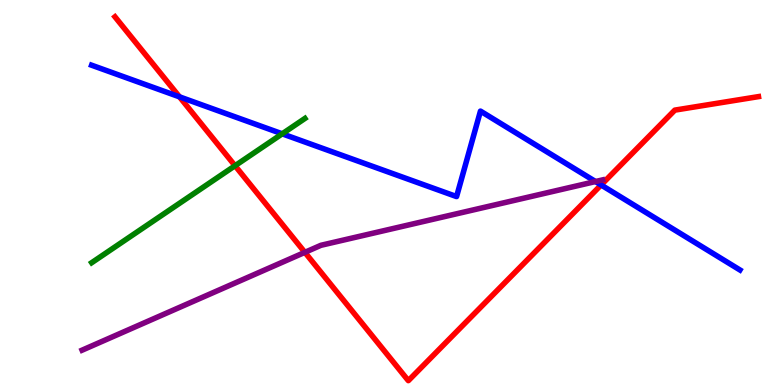[{'lines': ['blue', 'red'], 'intersections': [{'x': 2.32, 'y': 7.48}, {'x': 7.76, 'y': 5.2}]}, {'lines': ['green', 'red'], 'intersections': [{'x': 3.03, 'y': 5.7}]}, {'lines': ['purple', 'red'], 'intersections': [{'x': 3.93, 'y': 3.45}]}, {'lines': ['blue', 'green'], 'intersections': [{'x': 3.64, 'y': 6.52}]}, {'lines': ['blue', 'purple'], 'intersections': [{'x': 7.68, 'y': 5.28}]}, {'lines': ['green', 'purple'], 'intersections': []}]